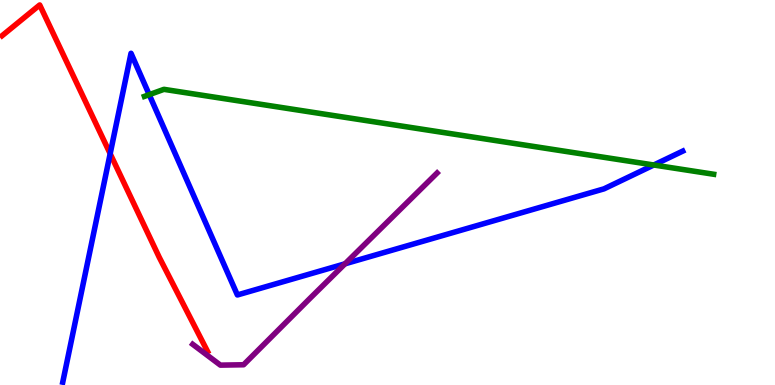[{'lines': ['blue', 'red'], 'intersections': [{'x': 1.42, 'y': 6.01}]}, {'lines': ['green', 'red'], 'intersections': []}, {'lines': ['purple', 'red'], 'intersections': []}, {'lines': ['blue', 'green'], 'intersections': [{'x': 1.93, 'y': 7.54}, {'x': 8.44, 'y': 5.71}]}, {'lines': ['blue', 'purple'], 'intersections': [{'x': 4.45, 'y': 3.15}]}, {'lines': ['green', 'purple'], 'intersections': []}]